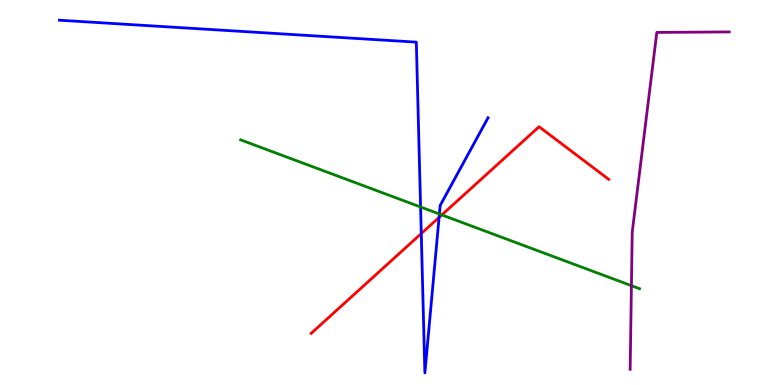[{'lines': ['blue', 'red'], 'intersections': [{'x': 5.44, 'y': 3.93}, {'x': 5.67, 'y': 4.35}]}, {'lines': ['green', 'red'], 'intersections': [{'x': 5.7, 'y': 4.42}]}, {'lines': ['purple', 'red'], 'intersections': []}, {'lines': ['blue', 'green'], 'intersections': [{'x': 5.43, 'y': 4.62}, {'x': 5.67, 'y': 4.44}]}, {'lines': ['blue', 'purple'], 'intersections': []}, {'lines': ['green', 'purple'], 'intersections': [{'x': 8.15, 'y': 2.58}]}]